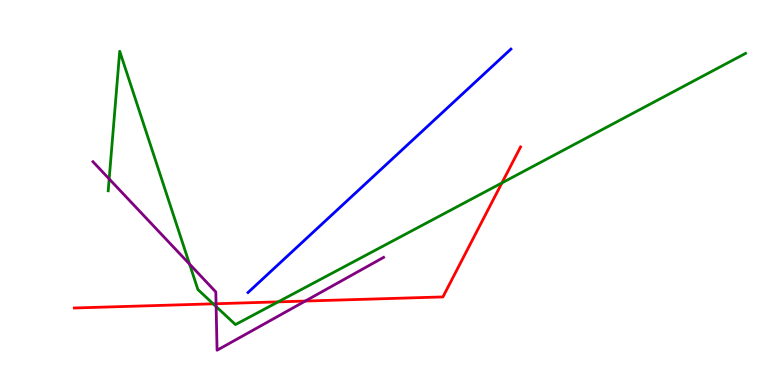[{'lines': ['blue', 'red'], 'intersections': []}, {'lines': ['green', 'red'], 'intersections': [{'x': 2.75, 'y': 2.11}, {'x': 3.59, 'y': 2.16}, {'x': 6.48, 'y': 5.25}]}, {'lines': ['purple', 'red'], 'intersections': [{'x': 2.79, 'y': 2.11}, {'x': 3.94, 'y': 2.18}]}, {'lines': ['blue', 'green'], 'intersections': []}, {'lines': ['blue', 'purple'], 'intersections': []}, {'lines': ['green', 'purple'], 'intersections': [{'x': 1.41, 'y': 5.35}, {'x': 2.45, 'y': 3.14}, {'x': 2.79, 'y': 2.04}]}]